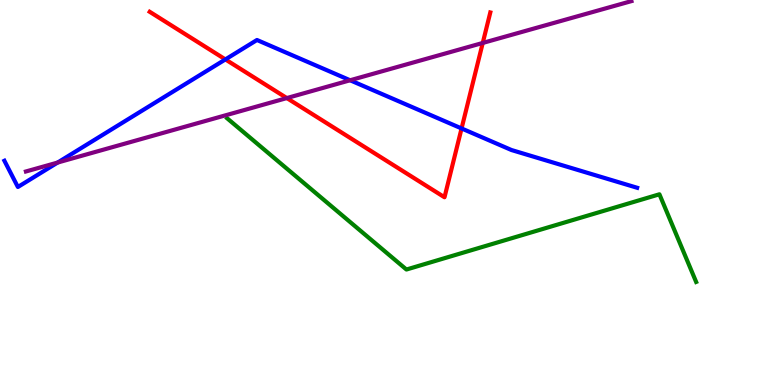[{'lines': ['blue', 'red'], 'intersections': [{'x': 2.91, 'y': 8.46}, {'x': 5.96, 'y': 6.66}]}, {'lines': ['green', 'red'], 'intersections': []}, {'lines': ['purple', 'red'], 'intersections': [{'x': 3.7, 'y': 7.45}, {'x': 6.23, 'y': 8.88}]}, {'lines': ['blue', 'green'], 'intersections': []}, {'lines': ['blue', 'purple'], 'intersections': [{'x': 0.744, 'y': 5.78}, {'x': 4.52, 'y': 7.92}]}, {'lines': ['green', 'purple'], 'intersections': []}]